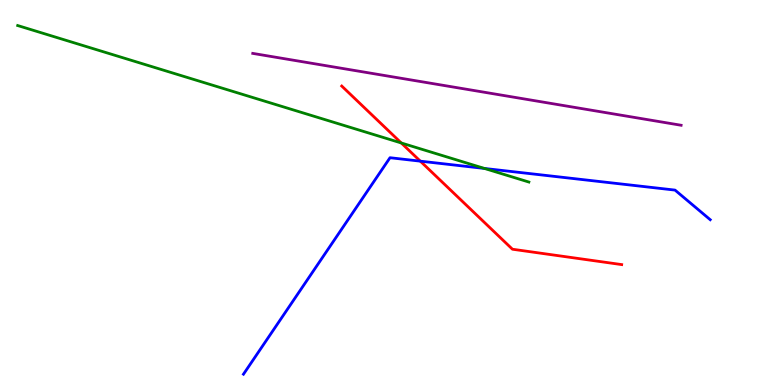[{'lines': ['blue', 'red'], 'intersections': [{'x': 5.42, 'y': 5.81}]}, {'lines': ['green', 'red'], 'intersections': [{'x': 5.18, 'y': 6.29}]}, {'lines': ['purple', 'red'], 'intersections': []}, {'lines': ['blue', 'green'], 'intersections': [{'x': 6.25, 'y': 5.62}]}, {'lines': ['blue', 'purple'], 'intersections': []}, {'lines': ['green', 'purple'], 'intersections': []}]